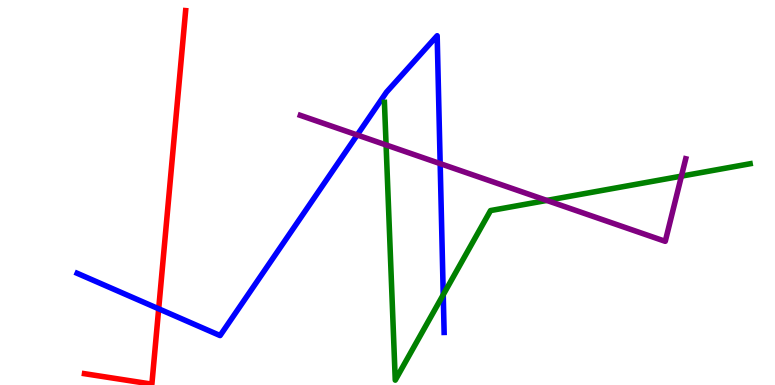[{'lines': ['blue', 'red'], 'intersections': [{'x': 2.05, 'y': 1.98}]}, {'lines': ['green', 'red'], 'intersections': []}, {'lines': ['purple', 'red'], 'intersections': []}, {'lines': ['blue', 'green'], 'intersections': [{'x': 5.72, 'y': 2.34}]}, {'lines': ['blue', 'purple'], 'intersections': [{'x': 4.61, 'y': 6.49}, {'x': 5.68, 'y': 5.75}]}, {'lines': ['green', 'purple'], 'intersections': [{'x': 4.98, 'y': 6.24}, {'x': 7.06, 'y': 4.79}, {'x': 8.79, 'y': 5.43}]}]